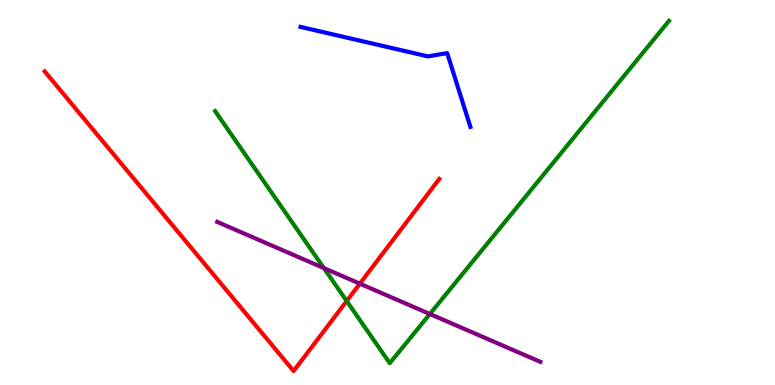[{'lines': ['blue', 'red'], 'intersections': []}, {'lines': ['green', 'red'], 'intersections': [{'x': 4.47, 'y': 2.18}]}, {'lines': ['purple', 'red'], 'intersections': [{'x': 4.64, 'y': 2.63}]}, {'lines': ['blue', 'green'], 'intersections': []}, {'lines': ['blue', 'purple'], 'intersections': []}, {'lines': ['green', 'purple'], 'intersections': [{'x': 4.18, 'y': 3.04}, {'x': 5.55, 'y': 1.84}]}]